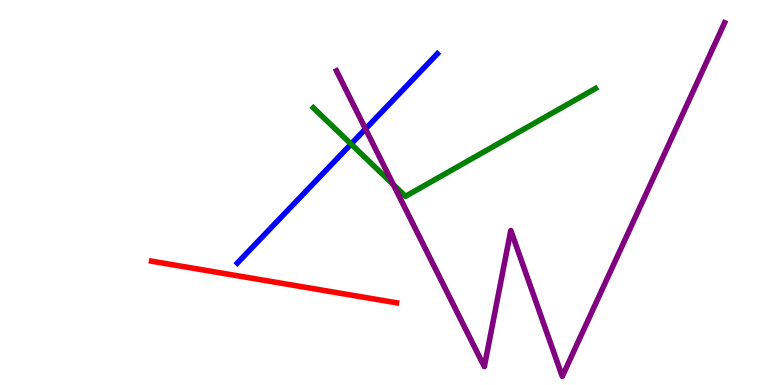[{'lines': ['blue', 'red'], 'intersections': []}, {'lines': ['green', 'red'], 'intersections': []}, {'lines': ['purple', 'red'], 'intersections': []}, {'lines': ['blue', 'green'], 'intersections': [{'x': 4.53, 'y': 6.26}]}, {'lines': ['blue', 'purple'], 'intersections': [{'x': 4.72, 'y': 6.65}]}, {'lines': ['green', 'purple'], 'intersections': [{'x': 5.08, 'y': 5.2}]}]